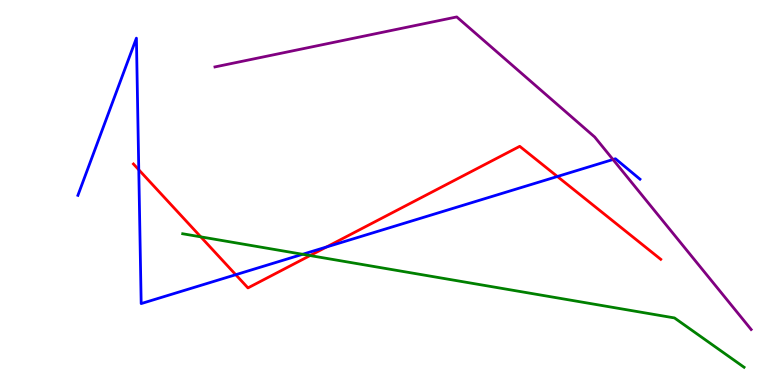[{'lines': ['blue', 'red'], 'intersections': [{'x': 1.79, 'y': 5.59}, {'x': 3.04, 'y': 2.86}, {'x': 4.21, 'y': 3.58}, {'x': 7.19, 'y': 5.42}]}, {'lines': ['green', 'red'], 'intersections': [{'x': 2.59, 'y': 3.85}, {'x': 4.0, 'y': 3.36}]}, {'lines': ['purple', 'red'], 'intersections': []}, {'lines': ['blue', 'green'], 'intersections': [{'x': 3.9, 'y': 3.4}]}, {'lines': ['blue', 'purple'], 'intersections': [{'x': 7.91, 'y': 5.86}]}, {'lines': ['green', 'purple'], 'intersections': []}]